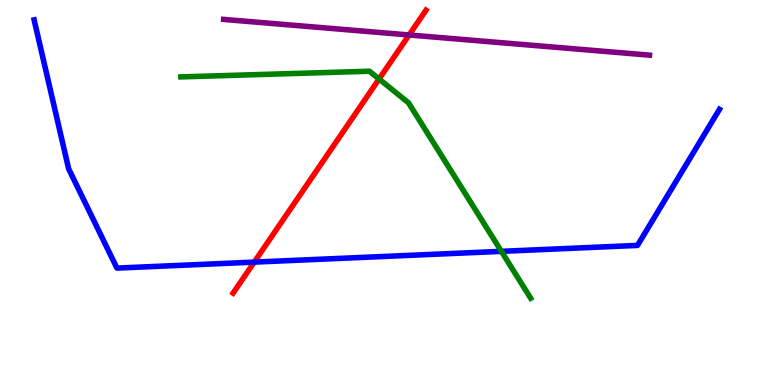[{'lines': ['blue', 'red'], 'intersections': [{'x': 3.28, 'y': 3.19}]}, {'lines': ['green', 'red'], 'intersections': [{'x': 4.89, 'y': 7.95}]}, {'lines': ['purple', 'red'], 'intersections': [{'x': 5.28, 'y': 9.09}]}, {'lines': ['blue', 'green'], 'intersections': [{'x': 6.47, 'y': 3.47}]}, {'lines': ['blue', 'purple'], 'intersections': []}, {'lines': ['green', 'purple'], 'intersections': []}]